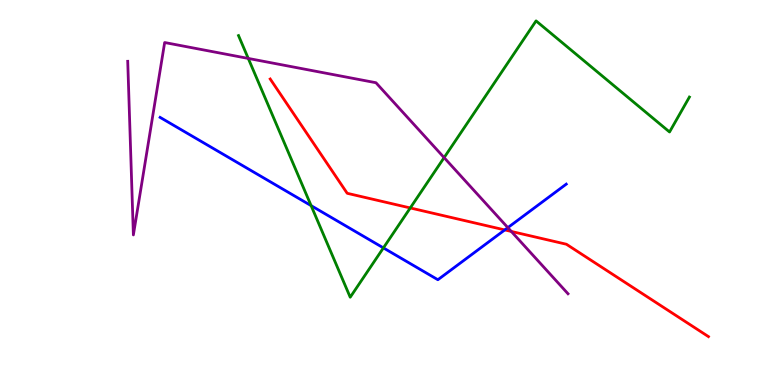[{'lines': ['blue', 'red'], 'intersections': [{'x': 6.51, 'y': 4.03}]}, {'lines': ['green', 'red'], 'intersections': [{'x': 5.29, 'y': 4.6}]}, {'lines': ['purple', 'red'], 'intersections': [{'x': 6.6, 'y': 3.99}]}, {'lines': ['blue', 'green'], 'intersections': [{'x': 4.01, 'y': 4.66}, {'x': 4.95, 'y': 3.56}]}, {'lines': ['blue', 'purple'], 'intersections': [{'x': 6.55, 'y': 4.09}]}, {'lines': ['green', 'purple'], 'intersections': [{'x': 3.2, 'y': 8.48}, {'x': 5.73, 'y': 5.91}]}]